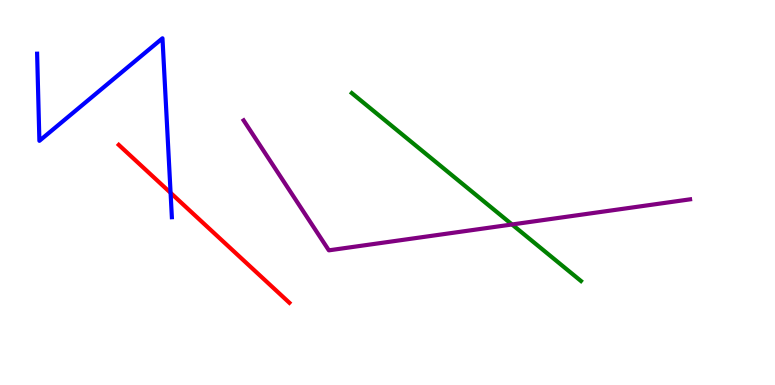[{'lines': ['blue', 'red'], 'intersections': [{'x': 2.2, 'y': 4.99}]}, {'lines': ['green', 'red'], 'intersections': []}, {'lines': ['purple', 'red'], 'intersections': []}, {'lines': ['blue', 'green'], 'intersections': []}, {'lines': ['blue', 'purple'], 'intersections': []}, {'lines': ['green', 'purple'], 'intersections': [{'x': 6.61, 'y': 4.17}]}]